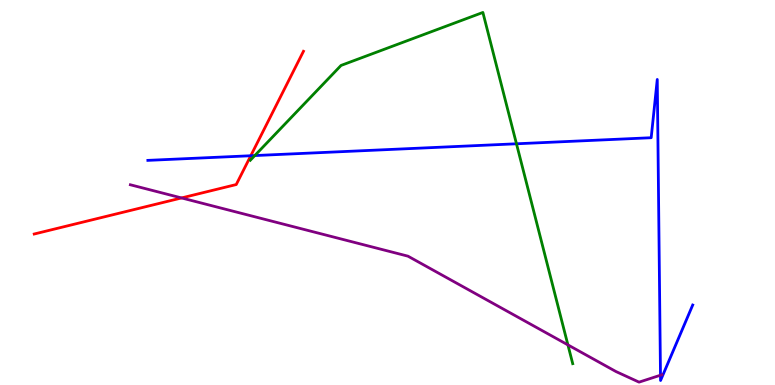[{'lines': ['blue', 'red'], 'intersections': [{'x': 3.24, 'y': 5.95}]}, {'lines': ['green', 'red'], 'intersections': []}, {'lines': ['purple', 'red'], 'intersections': [{'x': 2.34, 'y': 4.86}]}, {'lines': ['blue', 'green'], 'intersections': [{'x': 3.29, 'y': 5.96}, {'x': 6.66, 'y': 6.27}]}, {'lines': ['blue', 'purple'], 'intersections': [{'x': 8.52, 'y': 0.254}]}, {'lines': ['green', 'purple'], 'intersections': [{'x': 7.33, 'y': 1.04}]}]